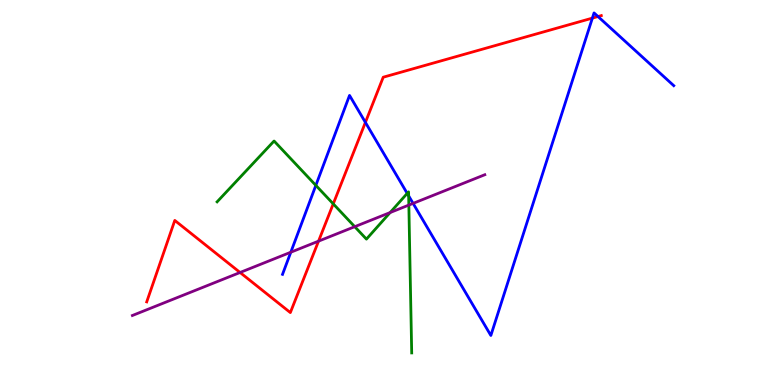[{'lines': ['blue', 'red'], 'intersections': [{'x': 4.71, 'y': 6.82}, {'x': 7.64, 'y': 9.53}, {'x': 7.72, 'y': 9.57}]}, {'lines': ['green', 'red'], 'intersections': [{'x': 4.3, 'y': 4.7}]}, {'lines': ['purple', 'red'], 'intersections': [{'x': 3.1, 'y': 2.92}, {'x': 4.11, 'y': 3.74}]}, {'lines': ['blue', 'green'], 'intersections': [{'x': 4.08, 'y': 5.19}, {'x': 5.25, 'y': 4.98}, {'x': 5.27, 'y': 4.91}]}, {'lines': ['blue', 'purple'], 'intersections': [{'x': 3.75, 'y': 3.45}, {'x': 5.33, 'y': 4.72}]}, {'lines': ['green', 'purple'], 'intersections': [{'x': 4.58, 'y': 4.11}, {'x': 5.03, 'y': 4.48}, {'x': 5.28, 'y': 4.67}]}]